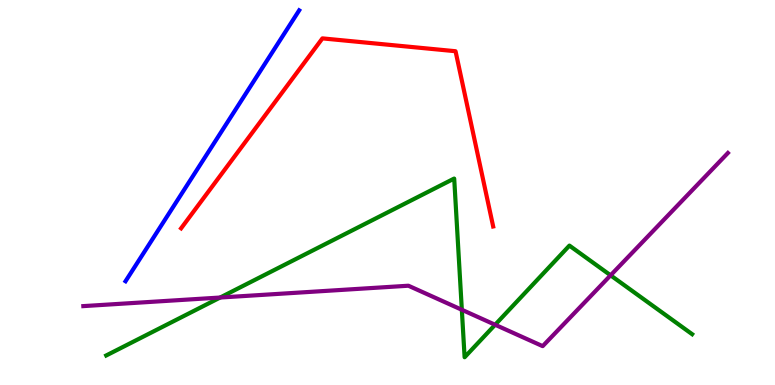[{'lines': ['blue', 'red'], 'intersections': []}, {'lines': ['green', 'red'], 'intersections': []}, {'lines': ['purple', 'red'], 'intersections': []}, {'lines': ['blue', 'green'], 'intersections': []}, {'lines': ['blue', 'purple'], 'intersections': []}, {'lines': ['green', 'purple'], 'intersections': [{'x': 2.84, 'y': 2.27}, {'x': 5.96, 'y': 1.95}, {'x': 6.39, 'y': 1.56}, {'x': 7.88, 'y': 2.85}]}]